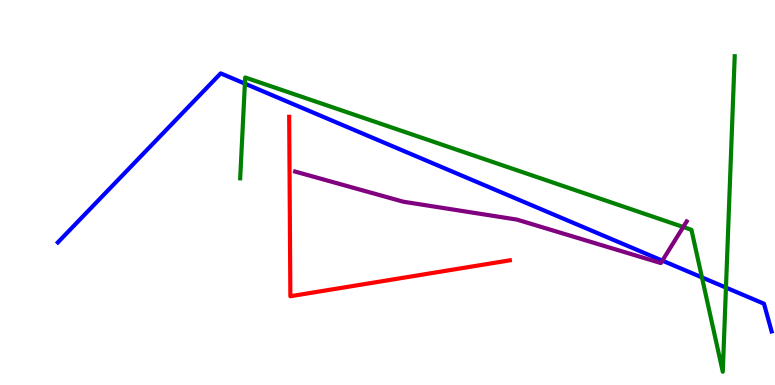[{'lines': ['blue', 'red'], 'intersections': []}, {'lines': ['green', 'red'], 'intersections': []}, {'lines': ['purple', 'red'], 'intersections': []}, {'lines': ['blue', 'green'], 'intersections': [{'x': 3.16, 'y': 7.83}, {'x': 9.06, 'y': 2.79}, {'x': 9.37, 'y': 2.53}]}, {'lines': ['blue', 'purple'], 'intersections': [{'x': 8.55, 'y': 3.23}]}, {'lines': ['green', 'purple'], 'intersections': [{'x': 8.82, 'y': 4.1}]}]